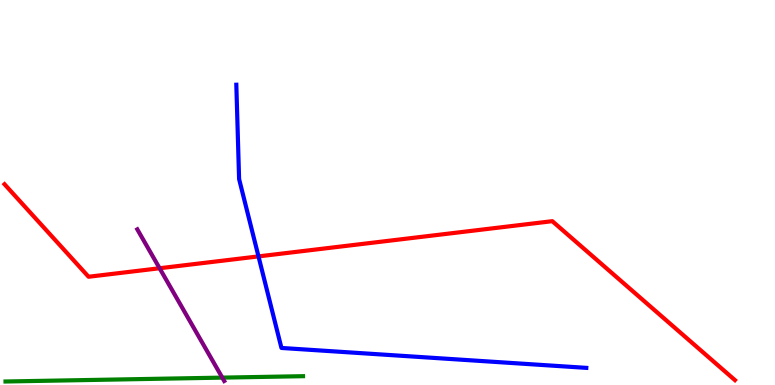[{'lines': ['blue', 'red'], 'intersections': [{'x': 3.34, 'y': 3.34}]}, {'lines': ['green', 'red'], 'intersections': []}, {'lines': ['purple', 'red'], 'intersections': [{'x': 2.06, 'y': 3.03}]}, {'lines': ['blue', 'green'], 'intersections': []}, {'lines': ['blue', 'purple'], 'intersections': []}, {'lines': ['green', 'purple'], 'intersections': [{'x': 2.87, 'y': 0.192}]}]